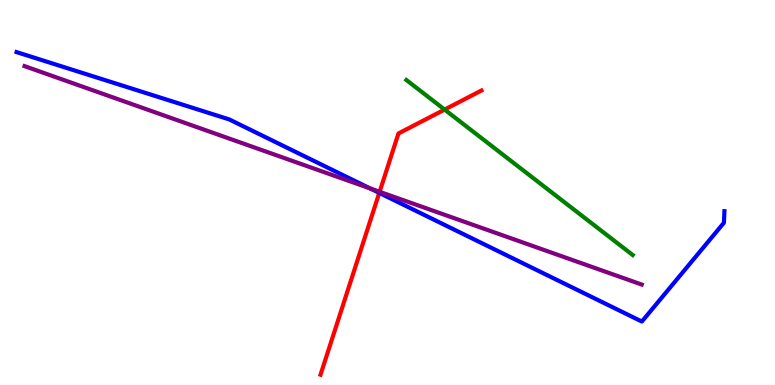[{'lines': ['blue', 'red'], 'intersections': [{'x': 4.89, 'y': 4.99}]}, {'lines': ['green', 'red'], 'intersections': [{'x': 5.74, 'y': 7.15}]}, {'lines': ['purple', 'red'], 'intersections': [{'x': 4.9, 'y': 5.02}]}, {'lines': ['blue', 'green'], 'intersections': []}, {'lines': ['blue', 'purple'], 'intersections': [{'x': 4.78, 'y': 5.11}]}, {'lines': ['green', 'purple'], 'intersections': []}]